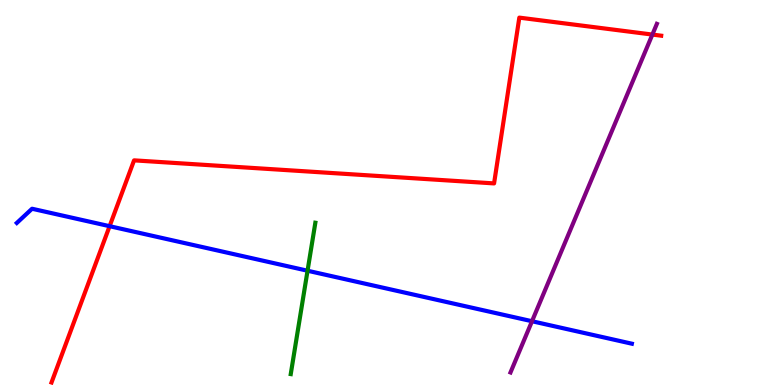[{'lines': ['blue', 'red'], 'intersections': [{'x': 1.41, 'y': 4.12}]}, {'lines': ['green', 'red'], 'intersections': []}, {'lines': ['purple', 'red'], 'intersections': [{'x': 8.42, 'y': 9.1}]}, {'lines': ['blue', 'green'], 'intersections': [{'x': 3.97, 'y': 2.97}]}, {'lines': ['blue', 'purple'], 'intersections': [{'x': 6.86, 'y': 1.66}]}, {'lines': ['green', 'purple'], 'intersections': []}]